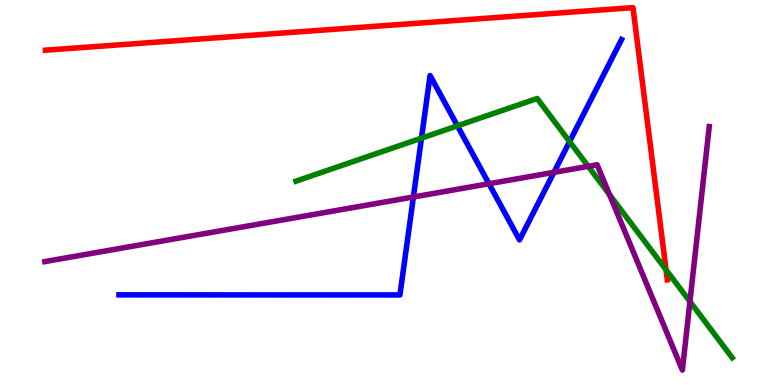[{'lines': ['blue', 'red'], 'intersections': []}, {'lines': ['green', 'red'], 'intersections': [{'x': 8.59, 'y': 2.99}]}, {'lines': ['purple', 'red'], 'intersections': []}, {'lines': ['blue', 'green'], 'intersections': [{'x': 5.44, 'y': 6.41}, {'x': 5.9, 'y': 6.73}, {'x': 7.35, 'y': 6.32}]}, {'lines': ['blue', 'purple'], 'intersections': [{'x': 5.33, 'y': 4.88}, {'x': 6.31, 'y': 5.23}, {'x': 7.15, 'y': 5.52}]}, {'lines': ['green', 'purple'], 'intersections': [{'x': 7.59, 'y': 5.68}, {'x': 7.87, 'y': 4.94}, {'x': 8.9, 'y': 2.17}]}]